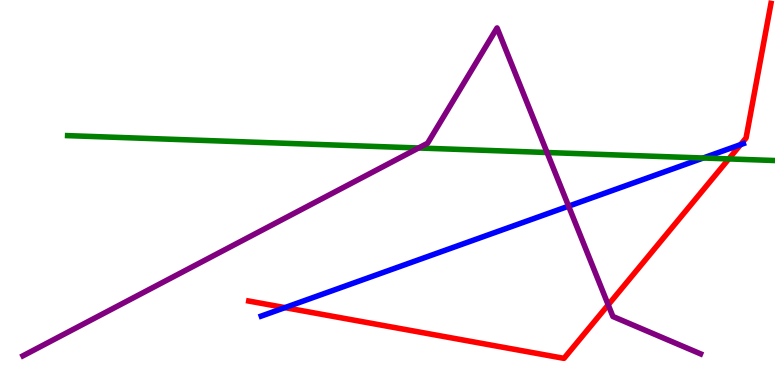[{'lines': ['blue', 'red'], 'intersections': [{'x': 3.68, 'y': 2.01}, {'x': 9.56, 'y': 6.24}]}, {'lines': ['green', 'red'], 'intersections': [{'x': 9.4, 'y': 5.87}]}, {'lines': ['purple', 'red'], 'intersections': [{'x': 7.85, 'y': 2.08}]}, {'lines': ['blue', 'green'], 'intersections': [{'x': 9.07, 'y': 5.9}]}, {'lines': ['blue', 'purple'], 'intersections': [{'x': 7.34, 'y': 4.65}]}, {'lines': ['green', 'purple'], 'intersections': [{'x': 5.4, 'y': 6.16}, {'x': 7.06, 'y': 6.04}]}]